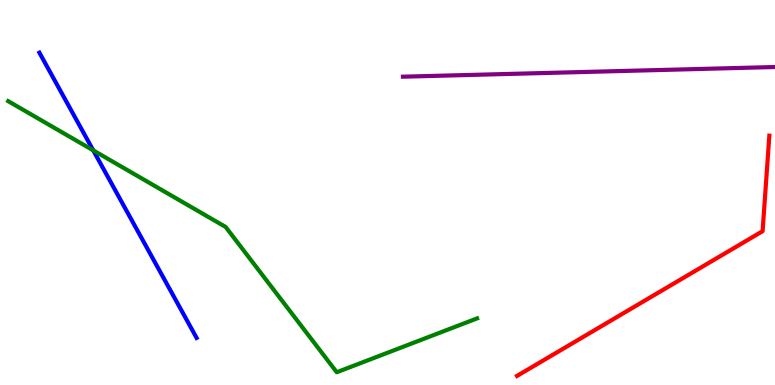[{'lines': ['blue', 'red'], 'intersections': []}, {'lines': ['green', 'red'], 'intersections': []}, {'lines': ['purple', 'red'], 'intersections': []}, {'lines': ['blue', 'green'], 'intersections': [{'x': 1.2, 'y': 6.09}]}, {'lines': ['blue', 'purple'], 'intersections': []}, {'lines': ['green', 'purple'], 'intersections': []}]